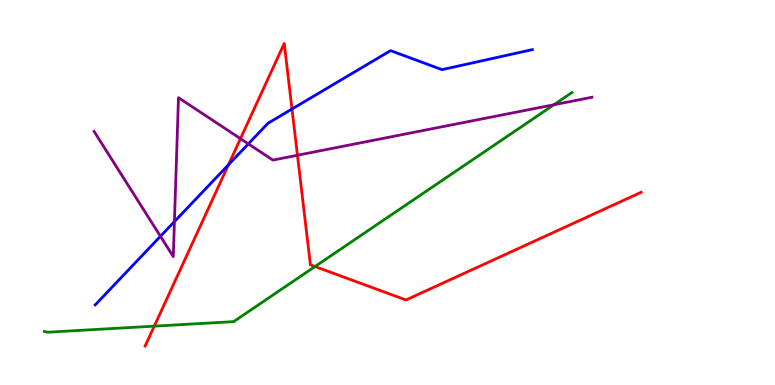[{'lines': ['blue', 'red'], 'intersections': [{'x': 2.95, 'y': 5.72}, {'x': 3.77, 'y': 7.17}]}, {'lines': ['green', 'red'], 'intersections': [{'x': 1.99, 'y': 1.53}, {'x': 4.06, 'y': 3.08}]}, {'lines': ['purple', 'red'], 'intersections': [{'x': 3.1, 'y': 6.4}, {'x': 3.84, 'y': 5.97}]}, {'lines': ['blue', 'green'], 'intersections': []}, {'lines': ['blue', 'purple'], 'intersections': [{'x': 2.07, 'y': 3.86}, {'x': 2.25, 'y': 4.24}, {'x': 3.2, 'y': 6.26}]}, {'lines': ['green', 'purple'], 'intersections': [{'x': 7.15, 'y': 7.28}]}]